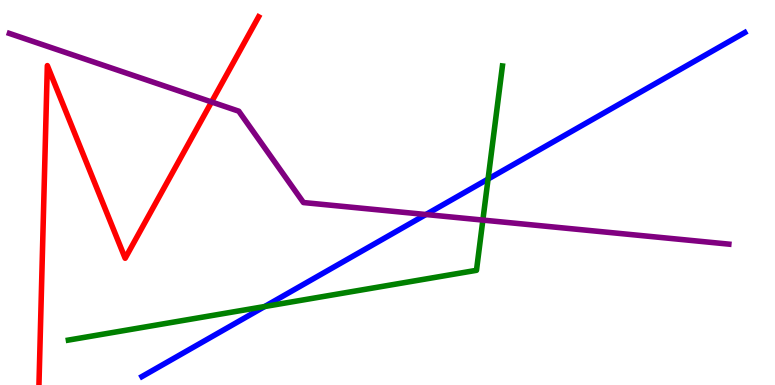[{'lines': ['blue', 'red'], 'intersections': []}, {'lines': ['green', 'red'], 'intersections': []}, {'lines': ['purple', 'red'], 'intersections': [{'x': 2.73, 'y': 7.35}]}, {'lines': ['blue', 'green'], 'intersections': [{'x': 3.42, 'y': 2.04}, {'x': 6.3, 'y': 5.35}]}, {'lines': ['blue', 'purple'], 'intersections': [{'x': 5.5, 'y': 4.43}]}, {'lines': ['green', 'purple'], 'intersections': [{'x': 6.23, 'y': 4.28}]}]